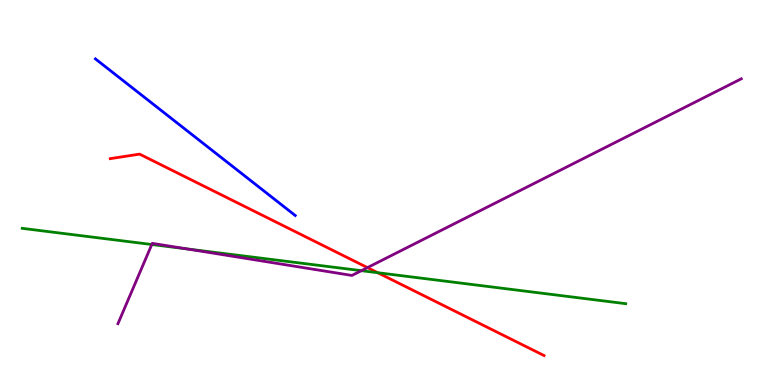[{'lines': ['blue', 'red'], 'intersections': []}, {'lines': ['green', 'red'], 'intersections': [{'x': 4.87, 'y': 2.92}]}, {'lines': ['purple', 'red'], 'intersections': [{'x': 4.74, 'y': 3.05}]}, {'lines': ['blue', 'green'], 'intersections': []}, {'lines': ['blue', 'purple'], 'intersections': []}, {'lines': ['green', 'purple'], 'intersections': [{'x': 1.96, 'y': 3.65}, {'x': 2.41, 'y': 3.54}, {'x': 4.66, 'y': 2.97}]}]